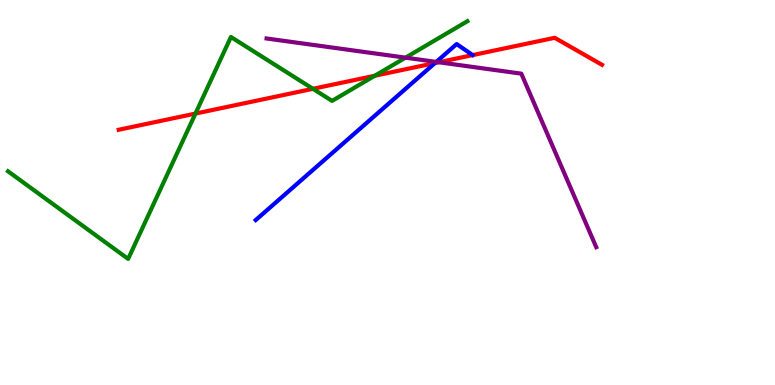[{'lines': ['blue', 'red'], 'intersections': [{'x': 5.61, 'y': 8.36}]}, {'lines': ['green', 'red'], 'intersections': [{'x': 2.52, 'y': 7.05}, {'x': 4.04, 'y': 7.69}, {'x': 4.84, 'y': 8.03}]}, {'lines': ['purple', 'red'], 'intersections': [{'x': 5.66, 'y': 8.38}]}, {'lines': ['blue', 'green'], 'intersections': []}, {'lines': ['blue', 'purple'], 'intersections': [{'x': 5.63, 'y': 8.39}]}, {'lines': ['green', 'purple'], 'intersections': [{'x': 5.23, 'y': 8.5}]}]